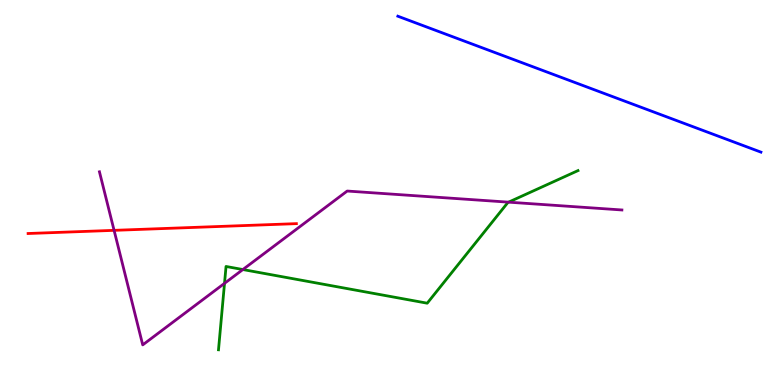[{'lines': ['blue', 'red'], 'intersections': []}, {'lines': ['green', 'red'], 'intersections': []}, {'lines': ['purple', 'red'], 'intersections': [{'x': 1.47, 'y': 4.02}]}, {'lines': ['blue', 'green'], 'intersections': []}, {'lines': ['blue', 'purple'], 'intersections': []}, {'lines': ['green', 'purple'], 'intersections': [{'x': 2.9, 'y': 2.64}, {'x': 3.13, 'y': 3.0}, {'x': 6.56, 'y': 4.75}]}]